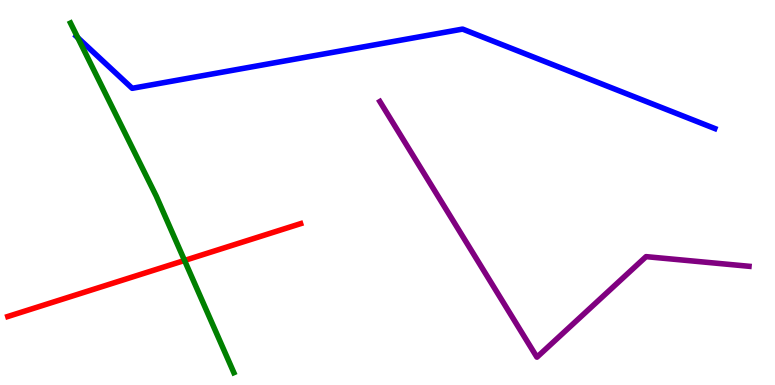[{'lines': ['blue', 'red'], 'intersections': []}, {'lines': ['green', 'red'], 'intersections': [{'x': 2.38, 'y': 3.23}]}, {'lines': ['purple', 'red'], 'intersections': []}, {'lines': ['blue', 'green'], 'intersections': [{'x': 1.0, 'y': 9.02}]}, {'lines': ['blue', 'purple'], 'intersections': []}, {'lines': ['green', 'purple'], 'intersections': []}]